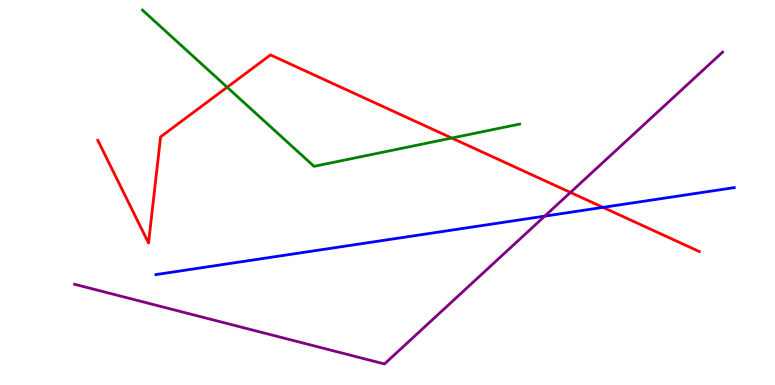[{'lines': ['blue', 'red'], 'intersections': [{'x': 7.78, 'y': 4.61}]}, {'lines': ['green', 'red'], 'intersections': [{'x': 2.93, 'y': 7.73}, {'x': 5.83, 'y': 6.41}]}, {'lines': ['purple', 'red'], 'intersections': [{'x': 7.36, 'y': 5.0}]}, {'lines': ['blue', 'green'], 'intersections': []}, {'lines': ['blue', 'purple'], 'intersections': [{'x': 7.03, 'y': 4.39}]}, {'lines': ['green', 'purple'], 'intersections': []}]